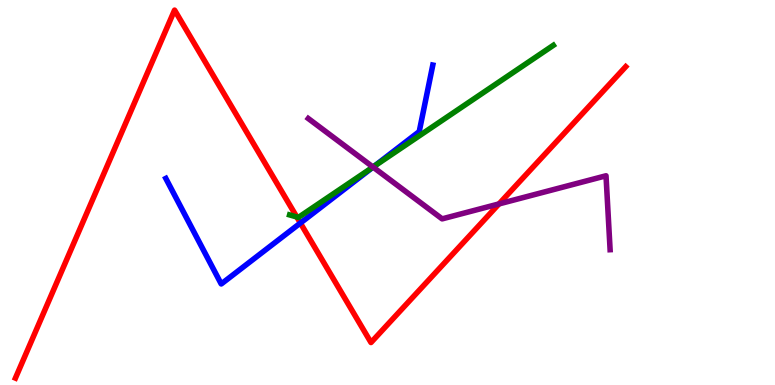[{'lines': ['blue', 'red'], 'intersections': [{'x': 3.88, 'y': 4.21}]}, {'lines': ['green', 'red'], 'intersections': [{'x': 3.83, 'y': 4.36}]}, {'lines': ['purple', 'red'], 'intersections': [{'x': 6.44, 'y': 4.7}]}, {'lines': ['blue', 'green'], 'intersections': [{'x': 4.83, 'y': 5.68}]}, {'lines': ['blue', 'purple'], 'intersections': [{'x': 4.81, 'y': 5.66}]}, {'lines': ['green', 'purple'], 'intersections': [{'x': 4.81, 'y': 5.66}]}]